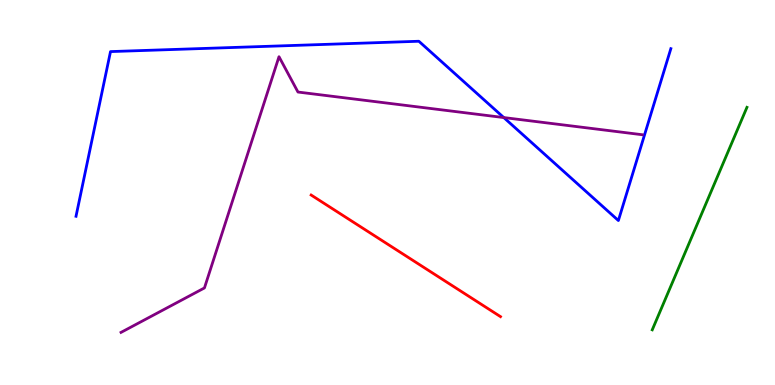[{'lines': ['blue', 'red'], 'intersections': []}, {'lines': ['green', 'red'], 'intersections': []}, {'lines': ['purple', 'red'], 'intersections': []}, {'lines': ['blue', 'green'], 'intersections': []}, {'lines': ['blue', 'purple'], 'intersections': [{'x': 6.5, 'y': 6.95}]}, {'lines': ['green', 'purple'], 'intersections': []}]